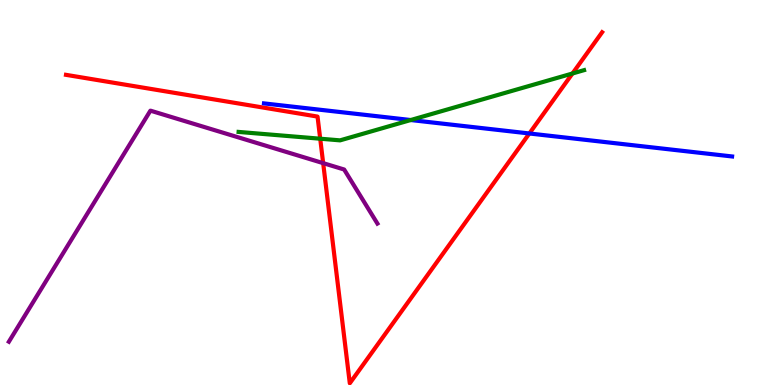[{'lines': ['blue', 'red'], 'intersections': [{'x': 6.83, 'y': 6.53}]}, {'lines': ['green', 'red'], 'intersections': [{'x': 4.13, 'y': 6.4}, {'x': 7.39, 'y': 8.09}]}, {'lines': ['purple', 'red'], 'intersections': [{'x': 4.17, 'y': 5.76}]}, {'lines': ['blue', 'green'], 'intersections': [{'x': 5.3, 'y': 6.88}]}, {'lines': ['blue', 'purple'], 'intersections': []}, {'lines': ['green', 'purple'], 'intersections': []}]